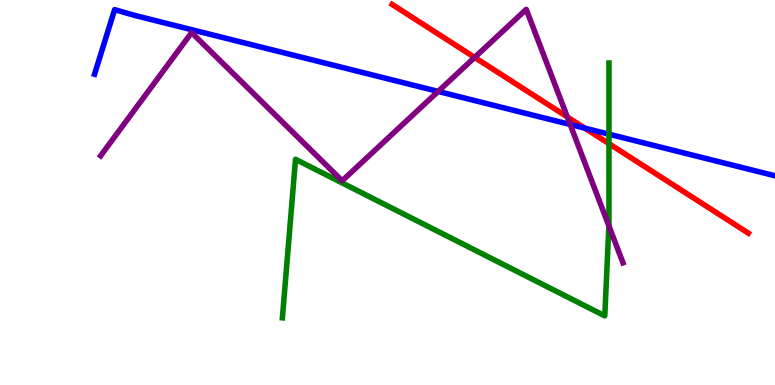[{'lines': ['blue', 'red'], 'intersections': [{'x': 7.55, 'y': 6.67}]}, {'lines': ['green', 'red'], 'intersections': [{'x': 7.86, 'y': 6.27}]}, {'lines': ['purple', 'red'], 'intersections': [{'x': 6.12, 'y': 8.51}, {'x': 7.32, 'y': 6.96}]}, {'lines': ['blue', 'green'], 'intersections': [{'x': 7.86, 'y': 6.51}]}, {'lines': ['blue', 'purple'], 'intersections': [{'x': 5.65, 'y': 7.63}, {'x': 7.36, 'y': 6.77}]}, {'lines': ['green', 'purple'], 'intersections': [{'x': 7.86, 'y': 4.13}]}]